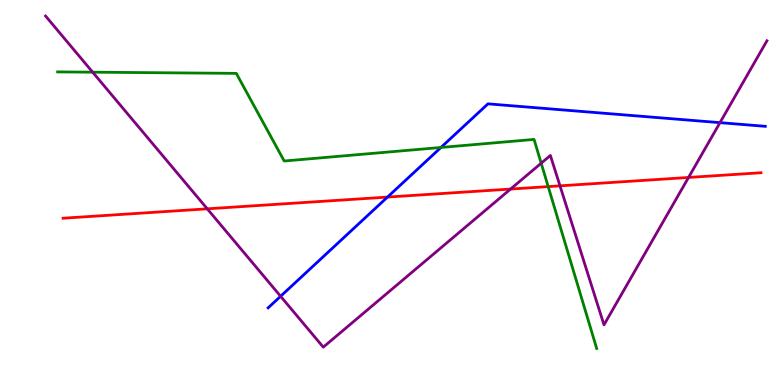[{'lines': ['blue', 'red'], 'intersections': [{'x': 5.0, 'y': 4.88}]}, {'lines': ['green', 'red'], 'intersections': [{'x': 7.07, 'y': 5.15}]}, {'lines': ['purple', 'red'], 'intersections': [{'x': 2.67, 'y': 4.58}, {'x': 6.59, 'y': 5.09}, {'x': 7.23, 'y': 5.17}, {'x': 8.88, 'y': 5.39}]}, {'lines': ['blue', 'green'], 'intersections': [{'x': 5.69, 'y': 6.17}]}, {'lines': ['blue', 'purple'], 'intersections': [{'x': 3.62, 'y': 2.3}, {'x': 9.29, 'y': 6.81}]}, {'lines': ['green', 'purple'], 'intersections': [{'x': 1.2, 'y': 8.13}, {'x': 6.98, 'y': 5.76}]}]